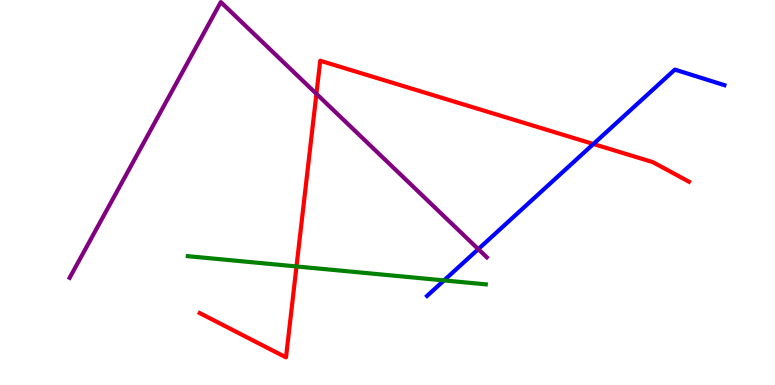[{'lines': ['blue', 'red'], 'intersections': [{'x': 7.66, 'y': 6.26}]}, {'lines': ['green', 'red'], 'intersections': [{'x': 3.83, 'y': 3.08}]}, {'lines': ['purple', 'red'], 'intersections': [{'x': 4.08, 'y': 7.56}]}, {'lines': ['blue', 'green'], 'intersections': [{'x': 5.73, 'y': 2.72}]}, {'lines': ['blue', 'purple'], 'intersections': [{'x': 6.17, 'y': 3.53}]}, {'lines': ['green', 'purple'], 'intersections': []}]